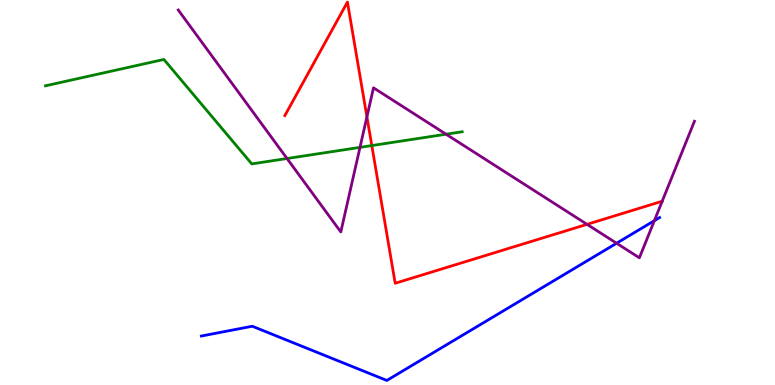[{'lines': ['blue', 'red'], 'intersections': []}, {'lines': ['green', 'red'], 'intersections': [{'x': 4.8, 'y': 6.22}]}, {'lines': ['purple', 'red'], 'intersections': [{'x': 4.73, 'y': 6.97}, {'x': 7.57, 'y': 4.17}]}, {'lines': ['blue', 'green'], 'intersections': []}, {'lines': ['blue', 'purple'], 'intersections': [{'x': 7.96, 'y': 3.68}, {'x': 8.44, 'y': 4.27}]}, {'lines': ['green', 'purple'], 'intersections': [{'x': 3.7, 'y': 5.88}, {'x': 4.65, 'y': 6.17}, {'x': 5.76, 'y': 6.51}]}]